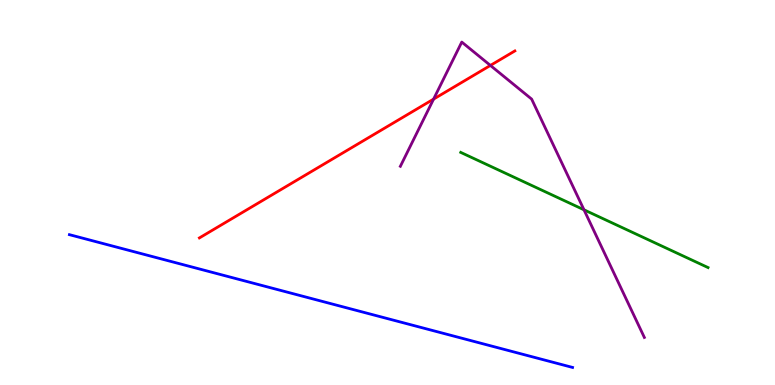[{'lines': ['blue', 'red'], 'intersections': []}, {'lines': ['green', 'red'], 'intersections': []}, {'lines': ['purple', 'red'], 'intersections': [{'x': 5.59, 'y': 7.43}, {'x': 6.33, 'y': 8.3}]}, {'lines': ['blue', 'green'], 'intersections': []}, {'lines': ['blue', 'purple'], 'intersections': []}, {'lines': ['green', 'purple'], 'intersections': [{'x': 7.54, 'y': 4.55}]}]